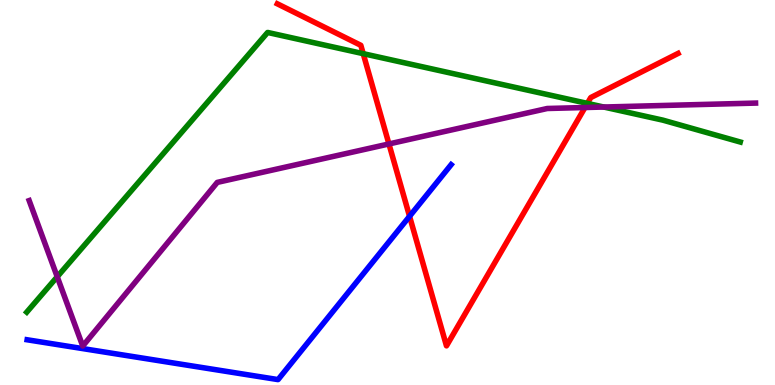[{'lines': ['blue', 'red'], 'intersections': [{'x': 5.28, 'y': 4.38}]}, {'lines': ['green', 'red'], 'intersections': [{'x': 4.69, 'y': 8.61}, {'x': 7.58, 'y': 7.31}]}, {'lines': ['purple', 'red'], 'intersections': [{'x': 5.02, 'y': 6.26}, {'x': 7.55, 'y': 7.21}]}, {'lines': ['blue', 'green'], 'intersections': []}, {'lines': ['blue', 'purple'], 'intersections': []}, {'lines': ['green', 'purple'], 'intersections': [{'x': 0.738, 'y': 2.81}, {'x': 7.79, 'y': 7.22}]}]